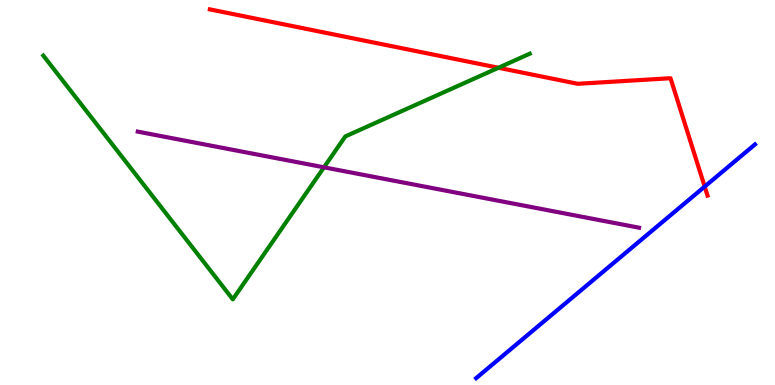[{'lines': ['blue', 'red'], 'intersections': [{'x': 9.09, 'y': 5.15}]}, {'lines': ['green', 'red'], 'intersections': [{'x': 6.43, 'y': 8.24}]}, {'lines': ['purple', 'red'], 'intersections': []}, {'lines': ['blue', 'green'], 'intersections': []}, {'lines': ['blue', 'purple'], 'intersections': []}, {'lines': ['green', 'purple'], 'intersections': [{'x': 4.18, 'y': 5.65}]}]